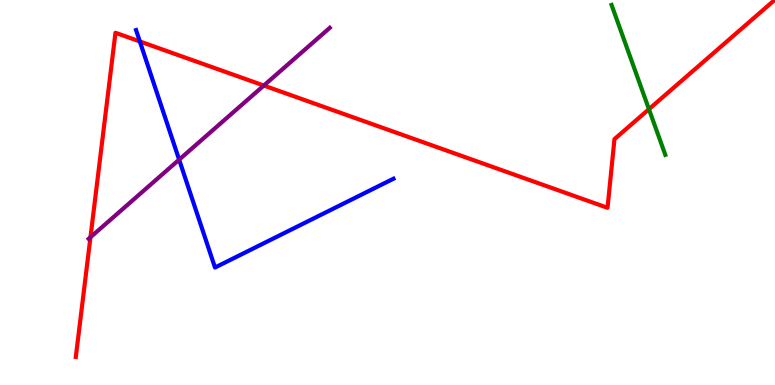[{'lines': ['blue', 'red'], 'intersections': [{'x': 1.8, 'y': 8.92}]}, {'lines': ['green', 'red'], 'intersections': [{'x': 8.37, 'y': 7.16}]}, {'lines': ['purple', 'red'], 'intersections': [{'x': 1.17, 'y': 3.84}, {'x': 3.4, 'y': 7.78}]}, {'lines': ['blue', 'green'], 'intersections': []}, {'lines': ['blue', 'purple'], 'intersections': [{'x': 2.31, 'y': 5.85}]}, {'lines': ['green', 'purple'], 'intersections': []}]